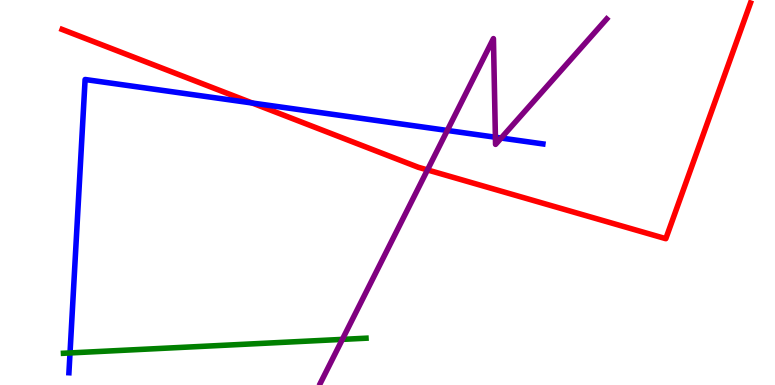[{'lines': ['blue', 'red'], 'intersections': [{'x': 3.25, 'y': 7.32}]}, {'lines': ['green', 'red'], 'intersections': []}, {'lines': ['purple', 'red'], 'intersections': [{'x': 5.52, 'y': 5.59}]}, {'lines': ['blue', 'green'], 'intersections': [{'x': 0.903, 'y': 0.833}]}, {'lines': ['blue', 'purple'], 'intersections': [{'x': 5.77, 'y': 6.61}, {'x': 6.39, 'y': 6.44}, {'x': 6.47, 'y': 6.41}]}, {'lines': ['green', 'purple'], 'intersections': [{'x': 4.42, 'y': 1.18}]}]